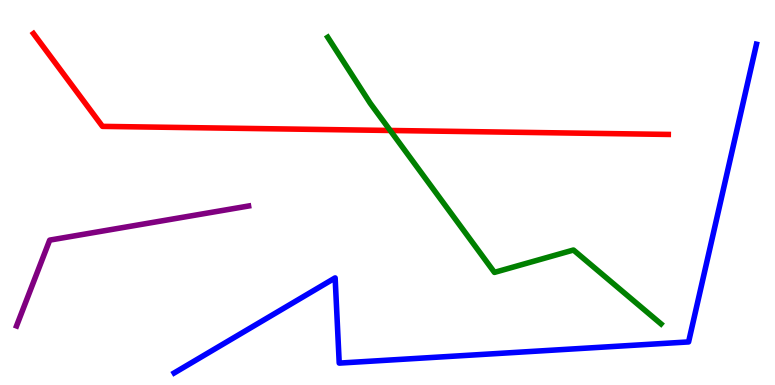[{'lines': ['blue', 'red'], 'intersections': []}, {'lines': ['green', 'red'], 'intersections': [{'x': 5.04, 'y': 6.61}]}, {'lines': ['purple', 'red'], 'intersections': []}, {'lines': ['blue', 'green'], 'intersections': []}, {'lines': ['blue', 'purple'], 'intersections': []}, {'lines': ['green', 'purple'], 'intersections': []}]